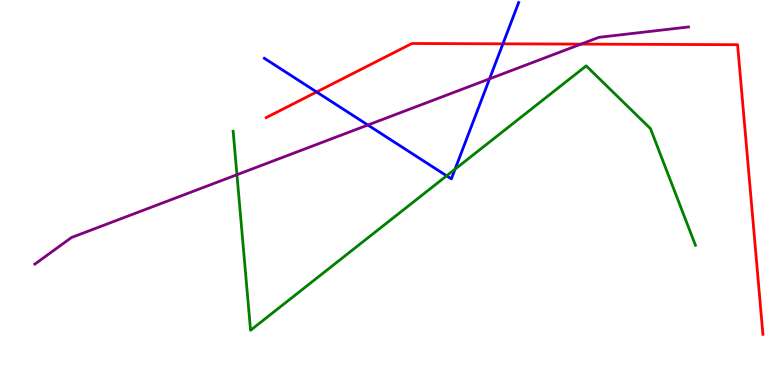[{'lines': ['blue', 'red'], 'intersections': [{'x': 4.09, 'y': 7.61}, {'x': 6.49, 'y': 8.86}]}, {'lines': ['green', 'red'], 'intersections': []}, {'lines': ['purple', 'red'], 'intersections': [{'x': 7.5, 'y': 8.85}]}, {'lines': ['blue', 'green'], 'intersections': [{'x': 5.76, 'y': 5.43}, {'x': 5.87, 'y': 5.61}]}, {'lines': ['blue', 'purple'], 'intersections': [{'x': 4.75, 'y': 6.75}, {'x': 6.32, 'y': 7.95}]}, {'lines': ['green', 'purple'], 'intersections': [{'x': 3.06, 'y': 5.46}]}]